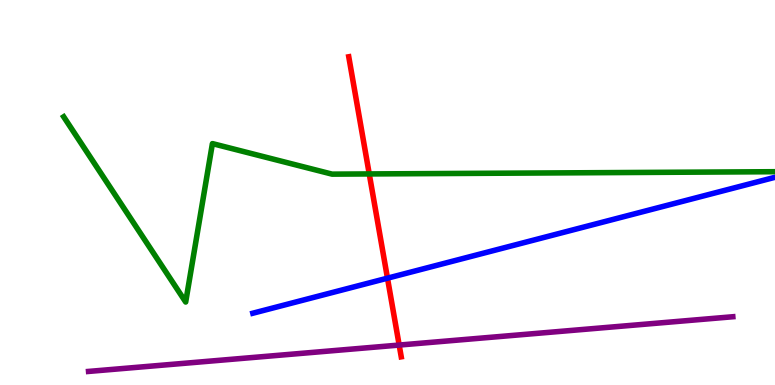[{'lines': ['blue', 'red'], 'intersections': [{'x': 5.0, 'y': 2.77}]}, {'lines': ['green', 'red'], 'intersections': [{'x': 4.76, 'y': 5.48}]}, {'lines': ['purple', 'red'], 'intersections': [{'x': 5.15, 'y': 1.04}]}, {'lines': ['blue', 'green'], 'intersections': []}, {'lines': ['blue', 'purple'], 'intersections': []}, {'lines': ['green', 'purple'], 'intersections': []}]